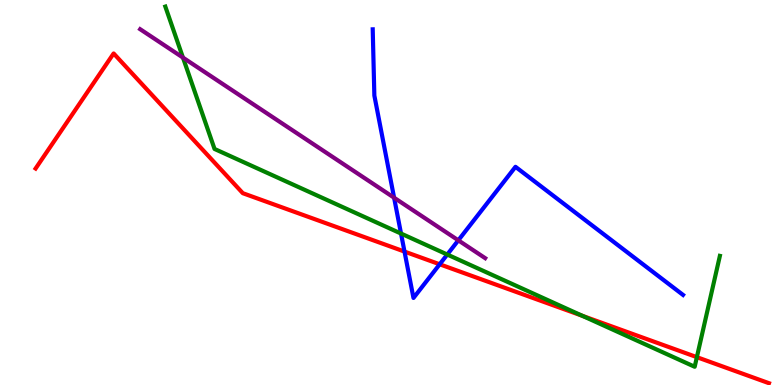[{'lines': ['blue', 'red'], 'intersections': [{'x': 5.22, 'y': 3.47}, {'x': 5.67, 'y': 3.14}]}, {'lines': ['green', 'red'], 'intersections': [{'x': 7.51, 'y': 1.8}, {'x': 8.99, 'y': 0.723}]}, {'lines': ['purple', 'red'], 'intersections': []}, {'lines': ['blue', 'green'], 'intersections': [{'x': 5.17, 'y': 3.93}, {'x': 5.77, 'y': 3.39}]}, {'lines': ['blue', 'purple'], 'intersections': [{'x': 5.09, 'y': 4.86}, {'x': 5.91, 'y': 3.76}]}, {'lines': ['green', 'purple'], 'intersections': [{'x': 2.36, 'y': 8.5}]}]